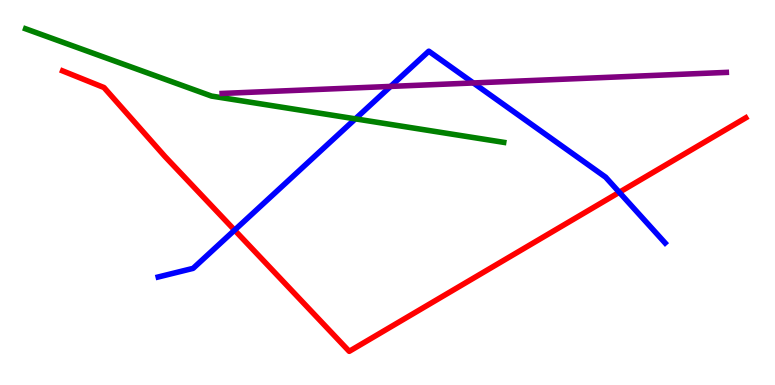[{'lines': ['blue', 'red'], 'intersections': [{'x': 3.03, 'y': 4.02}, {'x': 7.99, 'y': 5.01}]}, {'lines': ['green', 'red'], 'intersections': []}, {'lines': ['purple', 'red'], 'intersections': []}, {'lines': ['blue', 'green'], 'intersections': [{'x': 4.59, 'y': 6.91}]}, {'lines': ['blue', 'purple'], 'intersections': [{'x': 5.04, 'y': 7.76}, {'x': 6.11, 'y': 7.85}]}, {'lines': ['green', 'purple'], 'intersections': []}]